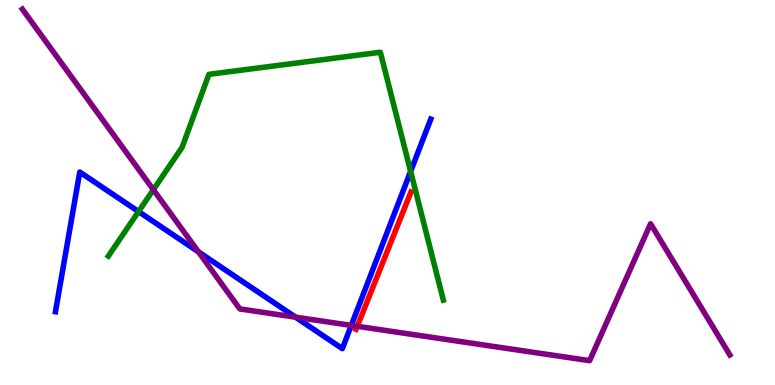[{'lines': ['blue', 'red'], 'intersections': []}, {'lines': ['green', 'red'], 'intersections': []}, {'lines': ['purple', 'red'], 'intersections': [{'x': 4.61, 'y': 1.52}]}, {'lines': ['blue', 'green'], 'intersections': [{'x': 1.79, 'y': 4.5}, {'x': 5.3, 'y': 5.55}]}, {'lines': ['blue', 'purple'], 'intersections': [{'x': 2.56, 'y': 3.46}, {'x': 3.81, 'y': 1.76}, {'x': 4.53, 'y': 1.55}]}, {'lines': ['green', 'purple'], 'intersections': [{'x': 1.98, 'y': 5.07}]}]